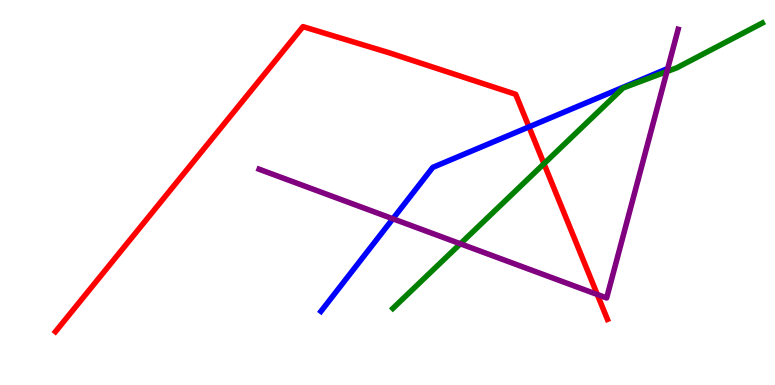[{'lines': ['blue', 'red'], 'intersections': [{'x': 6.83, 'y': 6.7}]}, {'lines': ['green', 'red'], 'intersections': [{'x': 7.02, 'y': 5.75}]}, {'lines': ['purple', 'red'], 'intersections': [{'x': 7.71, 'y': 2.35}]}, {'lines': ['blue', 'green'], 'intersections': []}, {'lines': ['blue', 'purple'], 'intersections': [{'x': 5.07, 'y': 4.32}]}, {'lines': ['green', 'purple'], 'intersections': [{'x': 5.94, 'y': 3.67}, {'x': 8.61, 'y': 8.14}]}]